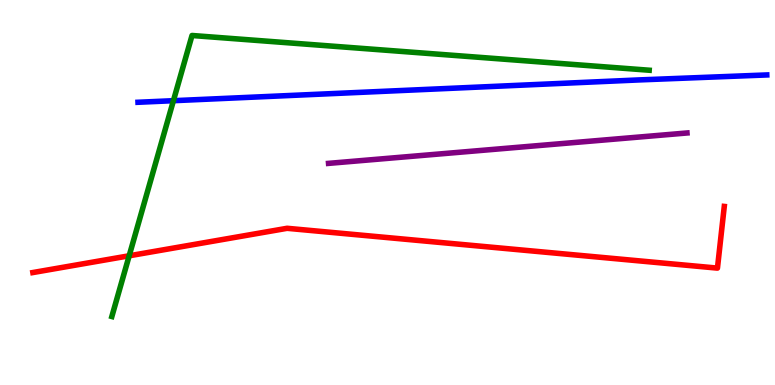[{'lines': ['blue', 'red'], 'intersections': []}, {'lines': ['green', 'red'], 'intersections': [{'x': 1.67, 'y': 3.36}]}, {'lines': ['purple', 'red'], 'intersections': []}, {'lines': ['blue', 'green'], 'intersections': [{'x': 2.24, 'y': 7.38}]}, {'lines': ['blue', 'purple'], 'intersections': []}, {'lines': ['green', 'purple'], 'intersections': []}]